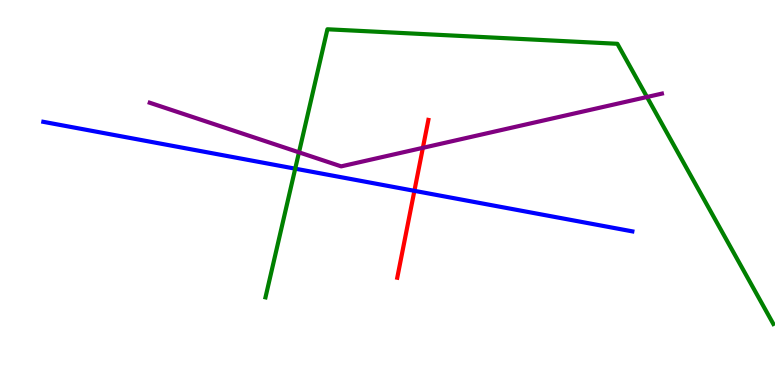[{'lines': ['blue', 'red'], 'intersections': [{'x': 5.35, 'y': 5.04}]}, {'lines': ['green', 'red'], 'intersections': []}, {'lines': ['purple', 'red'], 'intersections': [{'x': 5.46, 'y': 6.16}]}, {'lines': ['blue', 'green'], 'intersections': [{'x': 3.81, 'y': 5.62}]}, {'lines': ['blue', 'purple'], 'intersections': []}, {'lines': ['green', 'purple'], 'intersections': [{'x': 3.86, 'y': 6.04}, {'x': 8.35, 'y': 7.48}]}]